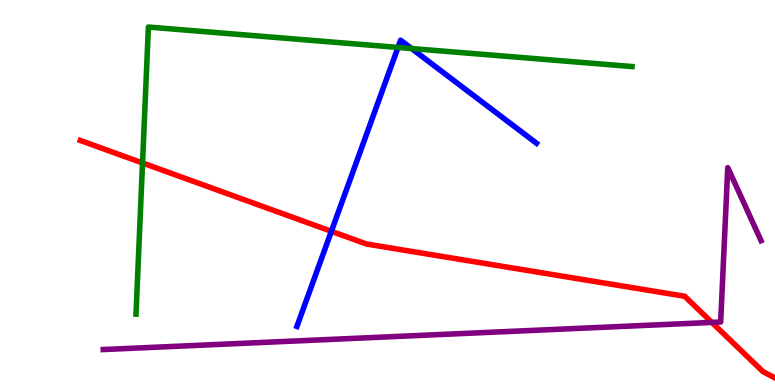[{'lines': ['blue', 'red'], 'intersections': [{'x': 4.28, 'y': 3.99}]}, {'lines': ['green', 'red'], 'intersections': [{'x': 1.84, 'y': 5.77}]}, {'lines': ['purple', 'red'], 'intersections': [{'x': 9.19, 'y': 1.63}]}, {'lines': ['blue', 'green'], 'intersections': [{'x': 5.14, 'y': 8.77}, {'x': 5.31, 'y': 8.74}]}, {'lines': ['blue', 'purple'], 'intersections': []}, {'lines': ['green', 'purple'], 'intersections': []}]